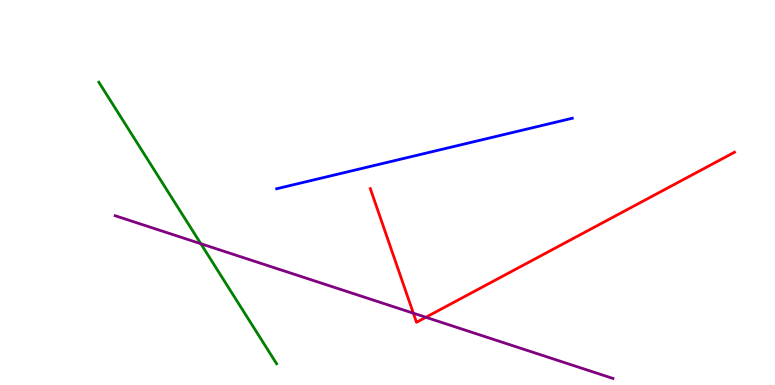[{'lines': ['blue', 'red'], 'intersections': []}, {'lines': ['green', 'red'], 'intersections': []}, {'lines': ['purple', 'red'], 'intersections': [{'x': 5.33, 'y': 1.87}, {'x': 5.49, 'y': 1.76}]}, {'lines': ['blue', 'green'], 'intersections': []}, {'lines': ['blue', 'purple'], 'intersections': []}, {'lines': ['green', 'purple'], 'intersections': [{'x': 2.59, 'y': 3.67}]}]